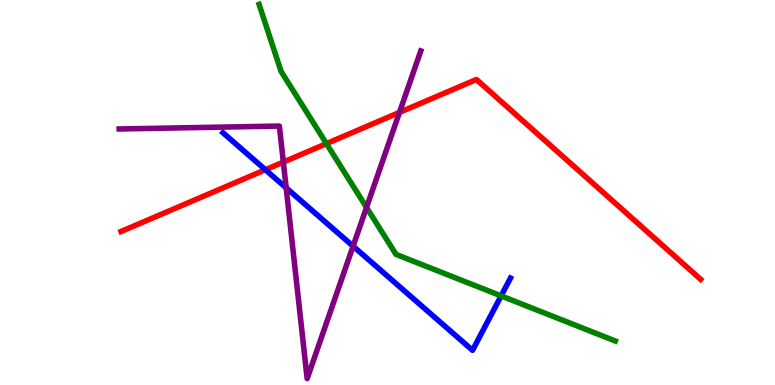[{'lines': ['blue', 'red'], 'intersections': [{'x': 3.42, 'y': 5.59}]}, {'lines': ['green', 'red'], 'intersections': [{'x': 4.21, 'y': 6.27}]}, {'lines': ['purple', 'red'], 'intersections': [{'x': 3.66, 'y': 5.79}, {'x': 5.15, 'y': 7.08}]}, {'lines': ['blue', 'green'], 'intersections': [{'x': 6.47, 'y': 2.31}]}, {'lines': ['blue', 'purple'], 'intersections': [{'x': 3.69, 'y': 5.12}, {'x': 4.56, 'y': 3.61}]}, {'lines': ['green', 'purple'], 'intersections': [{'x': 4.73, 'y': 4.61}]}]